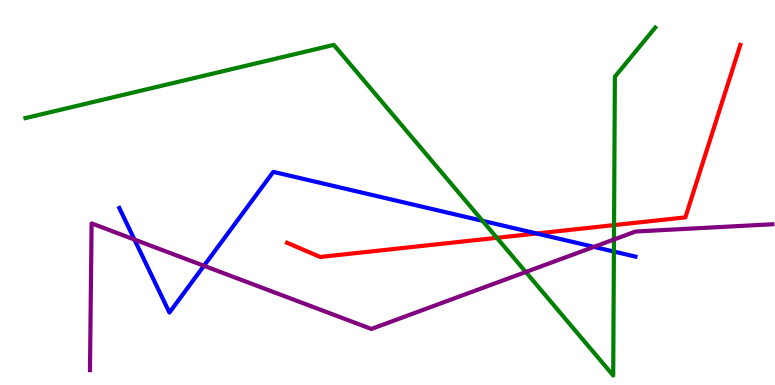[{'lines': ['blue', 'red'], 'intersections': [{'x': 6.93, 'y': 3.94}]}, {'lines': ['green', 'red'], 'intersections': [{'x': 6.41, 'y': 3.82}, {'x': 7.92, 'y': 4.15}]}, {'lines': ['purple', 'red'], 'intersections': []}, {'lines': ['blue', 'green'], 'intersections': [{'x': 6.23, 'y': 4.26}, {'x': 7.92, 'y': 3.47}]}, {'lines': ['blue', 'purple'], 'intersections': [{'x': 1.73, 'y': 3.78}, {'x': 2.63, 'y': 3.1}, {'x': 7.66, 'y': 3.59}]}, {'lines': ['green', 'purple'], 'intersections': [{'x': 6.78, 'y': 2.93}, {'x': 7.92, 'y': 3.78}]}]